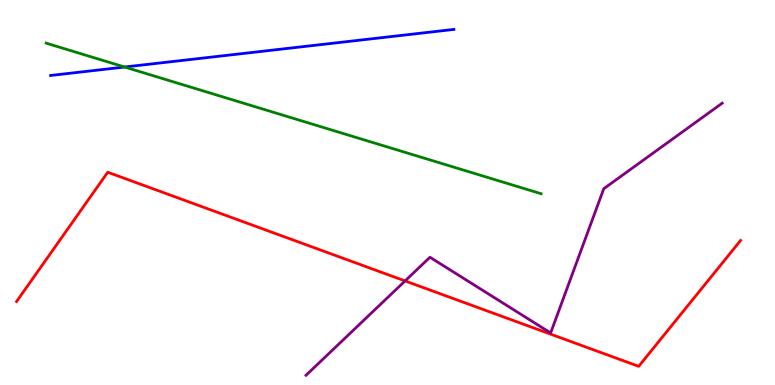[{'lines': ['blue', 'red'], 'intersections': []}, {'lines': ['green', 'red'], 'intersections': []}, {'lines': ['purple', 'red'], 'intersections': [{'x': 5.23, 'y': 2.7}]}, {'lines': ['blue', 'green'], 'intersections': [{'x': 1.61, 'y': 8.26}]}, {'lines': ['blue', 'purple'], 'intersections': []}, {'lines': ['green', 'purple'], 'intersections': []}]